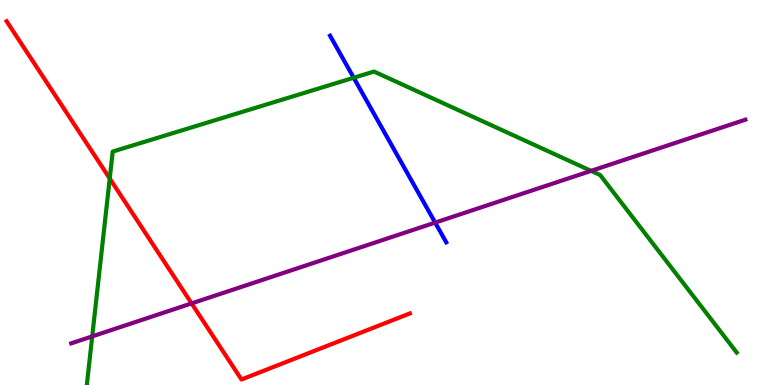[{'lines': ['blue', 'red'], 'intersections': []}, {'lines': ['green', 'red'], 'intersections': [{'x': 1.42, 'y': 5.36}]}, {'lines': ['purple', 'red'], 'intersections': [{'x': 2.47, 'y': 2.12}]}, {'lines': ['blue', 'green'], 'intersections': [{'x': 4.56, 'y': 7.98}]}, {'lines': ['blue', 'purple'], 'intersections': [{'x': 5.61, 'y': 4.22}]}, {'lines': ['green', 'purple'], 'intersections': [{'x': 1.19, 'y': 1.26}, {'x': 7.63, 'y': 5.56}]}]